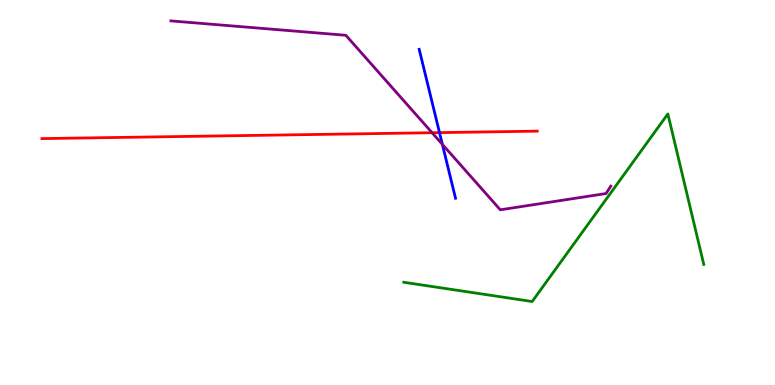[{'lines': ['blue', 'red'], 'intersections': [{'x': 5.67, 'y': 6.56}]}, {'lines': ['green', 'red'], 'intersections': []}, {'lines': ['purple', 'red'], 'intersections': [{'x': 5.58, 'y': 6.55}]}, {'lines': ['blue', 'green'], 'intersections': []}, {'lines': ['blue', 'purple'], 'intersections': [{'x': 5.71, 'y': 6.25}]}, {'lines': ['green', 'purple'], 'intersections': []}]